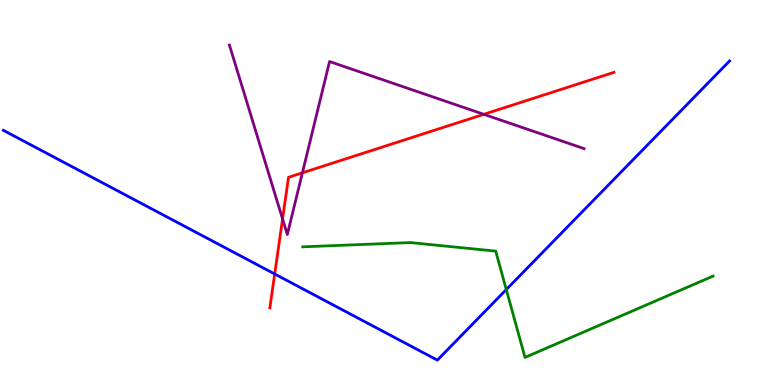[{'lines': ['blue', 'red'], 'intersections': [{'x': 3.54, 'y': 2.88}]}, {'lines': ['green', 'red'], 'intersections': []}, {'lines': ['purple', 'red'], 'intersections': [{'x': 3.65, 'y': 4.31}, {'x': 3.9, 'y': 5.51}, {'x': 6.24, 'y': 7.03}]}, {'lines': ['blue', 'green'], 'intersections': [{'x': 6.53, 'y': 2.48}]}, {'lines': ['blue', 'purple'], 'intersections': []}, {'lines': ['green', 'purple'], 'intersections': []}]